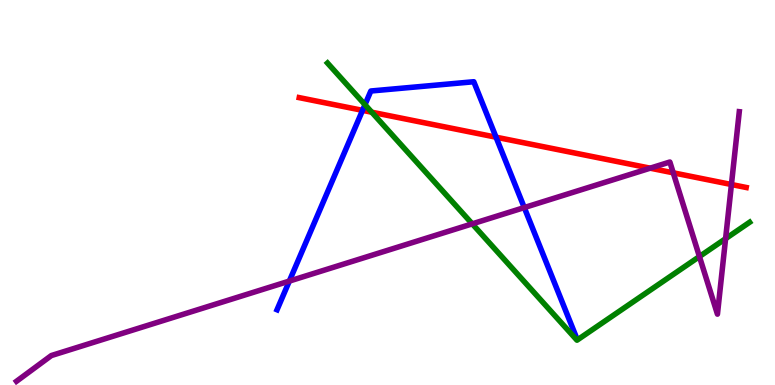[{'lines': ['blue', 'red'], 'intersections': [{'x': 4.68, 'y': 7.13}, {'x': 6.4, 'y': 6.44}]}, {'lines': ['green', 'red'], 'intersections': [{'x': 4.8, 'y': 7.09}]}, {'lines': ['purple', 'red'], 'intersections': [{'x': 8.39, 'y': 5.63}, {'x': 8.69, 'y': 5.51}, {'x': 9.44, 'y': 5.21}]}, {'lines': ['blue', 'green'], 'intersections': [{'x': 4.71, 'y': 7.28}]}, {'lines': ['blue', 'purple'], 'intersections': [{'x': 3.73, 'y': 2.7}, {'x': 6.76, 'y': 4.61}]}, {'lines': ['green', 'purple'], 'intersections': [{'x': 6.09, 'y': 4.19}, {'x': 9.02, 'y': 3.34}, {'x': 9.36, 'y': 3.8}]}]